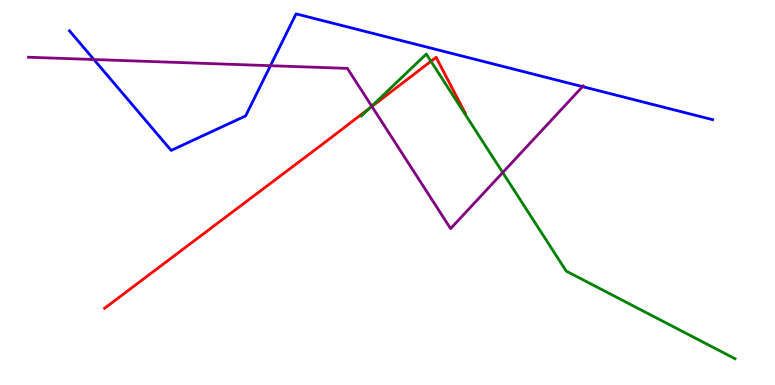[{'lines': ['blue', 'red'], 'intersections': []}, {'lines': ['green', 'red'], 'intersections': [{'x': 4.77, 'y': 7.18}, {'x': 5.56, 'y': 8.41}]}, {'lines': ['purple', 'red'], 'intersections': [{'x': 4.8, 'y': 7.24}]}, {'lines': ['blue', 'green'], 'intersections': []}, {'lines': ['blue', 'purple'], 'intersections': [{'x': 1.21, 'y': 8.45}, {'x': 3.49, 'y': 8.29}, {'x': 7.52, 'y': 7.75}]}, {'lines': ['green', 'purple'], 'intersections': [{'x': 4.8, 'y': 7.24}, {'x': 6.49, 'y': 5.52}]}]